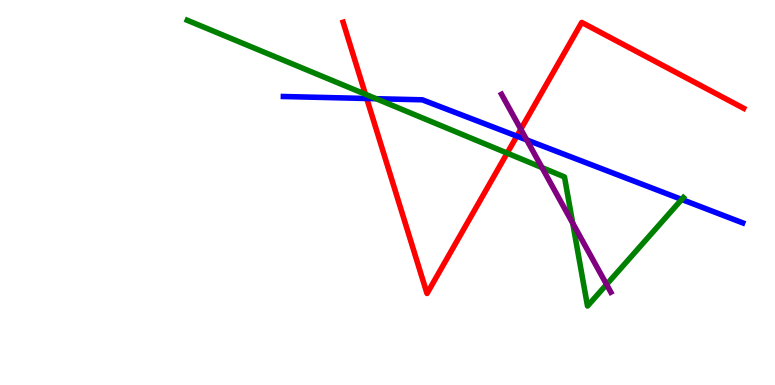[{'lines': ['blue', 'red'], 'intersections': [{'x': 4.73, 'y': 7.44}, {'x': 6.67, 'y': 6.46}]}, {'lines': ['green', 'red'], 'intersections': [{'x': 4.71, 'y': 7.55}, {'x': 6.54, 'y': 6.02}]}, {'lines': ['purple', 'red'], 'intersections': [{'x': 6.72, 'y': 6.64}]}, {'lines': ['blue', 'green'], 'intersections': [{'x': 4.85, 'y': 7.44}, {'x': 8.8, 'y': 4.82}]}, {'lines': ['blue', 'purple'], 'intersections': [{'x': 6.8, 'y': 6.37}]}, {'lines': ['green', 'purple'], 'intersections': [{'x': 6.99, 'y': 5.65}, {'x': 7.39, 'y': 4.2}, {'x': 7.83, 'y': 2.61}]}]